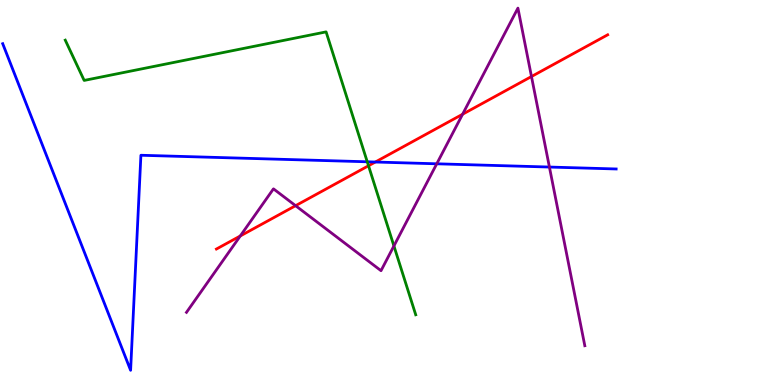[{'lines': ['blue', 'red'], 'intersections': [{'x': 4.84, 'y': 5.79}]}, {'lines': ['green', 'red'], 'intersections': [{'x': 4.76, 'y': 5.69}]}, {'lines': ['purple', 'red'], 'intersections': [{'x': 3.1, 'y': 3.87}, {'x': 3.81, 'y': 4.66}, {'x': 5.97, 'y': 7.03}, {'x': 6.86, 'y': 8.01}]}, {'lines': ['blue', 'green'], 'intersections': [{'x': 4.74, 'y': 5.8}]}, {'lines': ['blue', 'purple'], 'intersections': [{'x': 5.64, 'y': 5.75}, {'x': 7.09, 'y': 5.66}]}, {'lines': ['green', 'purple'], 'intersections': [{'x': 5.08, 'y': 3.61}]}]